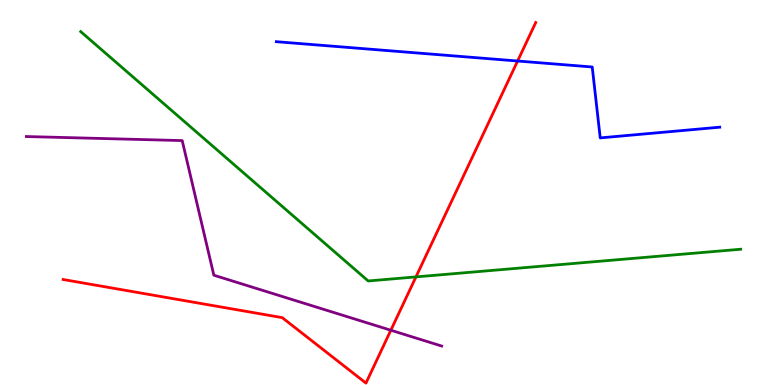[{'lines': ['blue', 'red'], 'intersections': [{'x': 6.68, 'y': 8.42}]}, {'lines': ['green', 'red'], 'intersections': [{'x': 5.37, 'y': 2.81}]}, {'lines': ['purple', 'red'], 'intersections': [{'x': 5.04, 'y': 1.42}]}, {'lines': ['blue', 'green'], 'intersections': []}, {'lines': ['blue', 'purple'], 'intersections': []}, {'lines': ['green', 'purple'], 'intersections': []}]